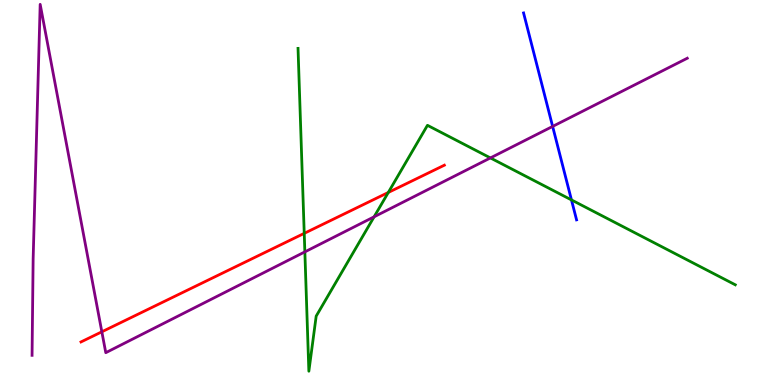[{'lines': ['blue', 'red'], 'intersections': []}, {'lines': ['green', 'red'], 'intersections': [{'x': 3.93, 'y': 3.94}, {'x': 5.01, 'y': 5.0}]}, {'lines': ['purple', 'red'], 'intersections': [{'x': 1.31, 'y': 1.38}]}, {'lines': ['blue', 'green'], 'intersections': [{'x': 7.37, 'y': 4.81}]}, {'lines': ['blue', 'purple'], 'intersections': [{'x': 7.13, 'y': 6.72}]}, {'lines': ['green', 'purple'], 'intersections': [{'x': 3.93, 'y': 3.46}, {'x': 4.83, 'y': 4.37}, {'x': 6.33, 'y': 5.9}]}]